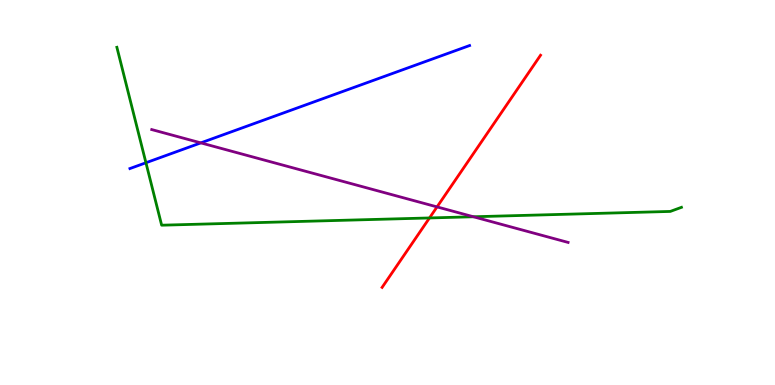[{'lines': ['blue', 'red'], 'intersections': []}, {'lines': ['green', 'red'], 'intersections': [{'x': 5.54, 'y': 4.34}]}, {'lines': ['purple', 'red'], 'intersections': [{'x': 5.64, 'y': 4.63}]}, {'lines': ['blue', 'green'], 'intersections': [{'x': 1.88, 'y': 5.77}]}, {'lines': ['blue', 'purple'], 'intersections': [{'x': 2.59, 'y': 6.29}]}, {'lines': ['green', 'purple'], 'intersections': [{'x': 6.11, 'y': 4.37}]}]